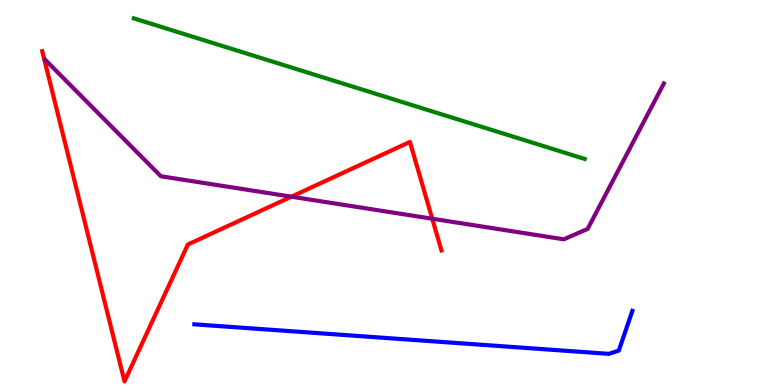[{'lines': ['blue', 'red'], 'intersections': []}, {'lines': ['green', 'red'], 'intersections': []}, {'lines': ['purple', 'red'], 'intersections': [{'x': 3.76, 'y': 4.89}, {'x': 5.58, 'y': 4.32}]}, {'lines': ['blue', 'green'], 'intersections': []}, {'lines': ['blue', 'purple'], 'intersections': []}, {'lines': ['green', 'purple'], 'intersections': []}]